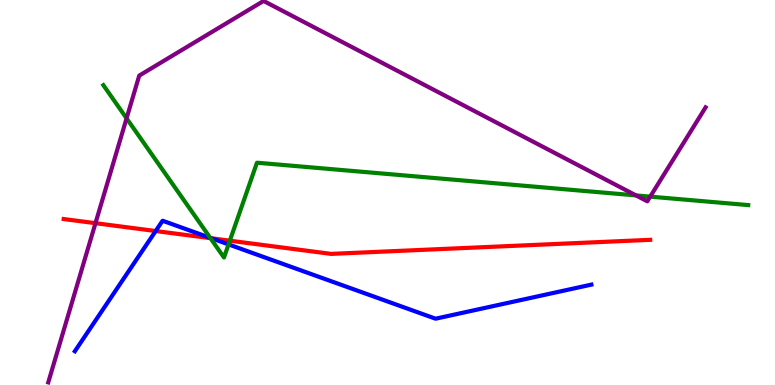[{'lines': ['blue', 'red'], 'intersections': [{'x': 2.01, 'y': 4.0}, {'x': 2.73, 'y': 3.81}]}, {'lines': ['green', 'red'], 'intersections': [{'x': 2.72, 'y': 3.81}, {'x': 2.97, 'y': 3.75}]}, {'lines': ['purple', 'red'], 'intersections': [{'x': 1.23, 'y': 4.2}]}, {'lines': ['blue', 'green'], 'intersections': [{'x': 2.71, 'y': 3.82}, {'x': 2.95, 'y': 3.65}]}, {'lines': ['blue', 'purple'], 'intersections': []}, {'lines': ['green', 'purple'], 'intersections': [{'x': 1.63, 'y': 6.93}, {'x': 8.21, 'y': 4.92}, {'x': 8.39, 'y': 4.89}]}]